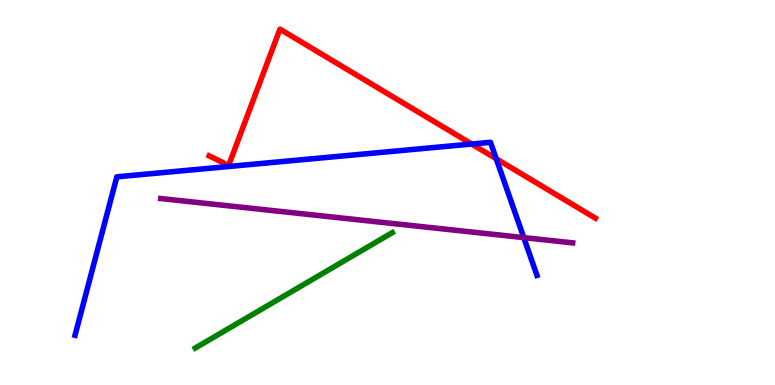[{'lines': ['blue', 'red'], 'intersections': [{'x': 6.09, 'y': 6.26}, {'x': 6.4, 'y': 5.88}]}, {'lines': ['green', 'red'], 'intersections': []}, {'lines': ['purple', 'red'], 'intersections': []}, {'lines': ['blue', 'green'], 'intersections': []}, {'lines': ['blue', 'purple'], 'intersections': [{'x': 6.76, 'y': 3.83}]}, {'lines': ['green', 'purple'], 'intersections': []}]